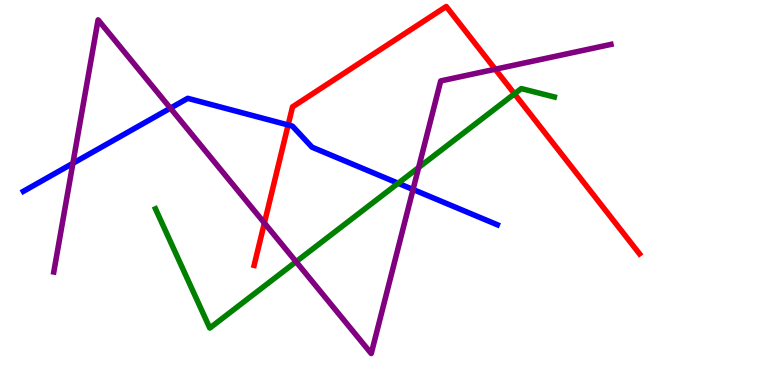[{'lines': ['blue', 'red'], 'intersections': [{'x': 3.72, 'y': 6.75}]}, {'lines': ['green', 'red'], 'intersections': [{'x': 6.64, 'y': 7.56}]}, {'lines': ['purple', 'red'], 'intersections': [{'x': 3.41, 'y': 4.21}, {'x': 6.39, 'y': 8.2}]}, {'lines': ['blue', 'green'], 'intersections': [{'x': 5.14, 'y': 5.24}]}, {'lines': ['blue', 'purple'], 'intersections': [{'x': 0.94, 'y': 5.76}, {'x': 2.2, 'y': 7.19}, {'x': 5.33, 'y': 5.08}]}, {'lines': ['green', 'purple'], 'intersections': [{'x': 3.82, 'y': 3.2}, {'x': 5.4, 'y': 5.65}]}]